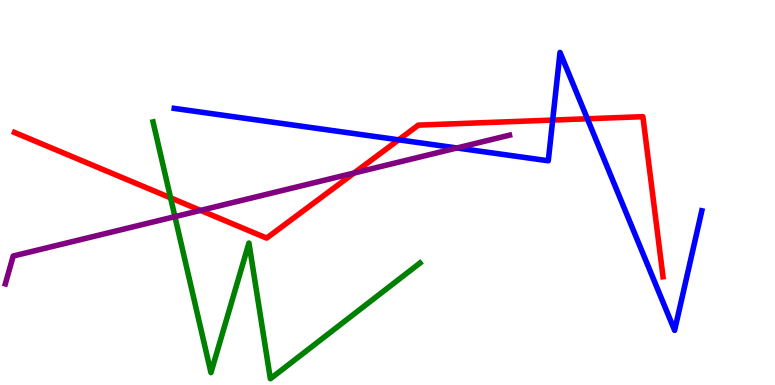[{'lines': ['blue', 'red'], 'intersections': [{'x': 5.14, 'y': 6.37}, {'x': 7.13, 'y': 6.88}, {'x': 7.58, 'y': 6.92}]}, {'lines': ['green', 'red'], 'intersections': [{'x': 2.2, 'y': 4.86}]}, {'lines': ['purple', 'red'], 'intersections': [{'x': 2.59, 'y': 4.54}, {'x': 4.57, 'y': 5.51}]}, {'lines': ['blue', 'green'], 'intersections': []}, {'lines': ['blue', 'purple'], 'intersections': [{'x': 5.9, 'y': 6.16}]}, {'lines': ['green', 'purple'], 'intersections': [{'x': 2.26, 'y': 4.37}]}]